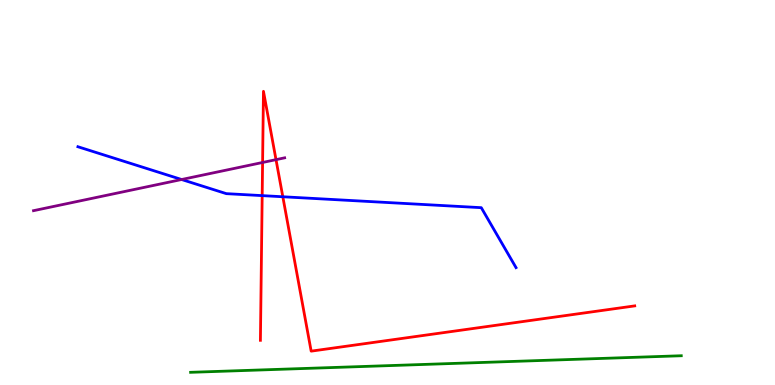[{'lines': ['blue', 'red'], 'intersections': [{'x': 3.38, 'y': 4.92}, {'x': 3.65, 'y': 4.89}]}, {'lines': ['green', 'red'], 'intersections': []}, {'lines': ['purple', 'red'], 'intersections': [{'x': 3.39, 'y': 5.78}, {'x': 3.56, 'y': 5.85}]}, {'lines': ['blue', 'green'], 'intersections': []}, {'lines': ['blue', 'purple'], 'intersections': [{'x': 2.34, 'y': 5.34}]}, {'lines': ['green', 'purple'], 'intersections': []}]